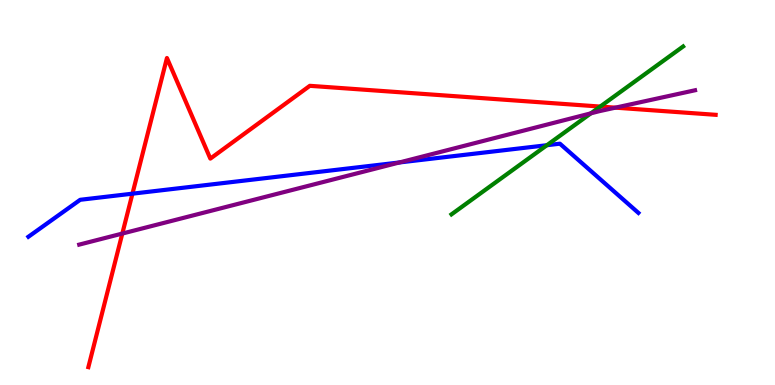[{'lines': ['blue', 'red'], 'intersections': [{'x': 1.71, 'y': 4.97}]}, {'lines': ['green', 'red'], 'intersections': [{'x': 7.74, 'y': 7.23}]}, {'lines': ['purple', 'red'], 'intersections': [{'x': 1.58, 'y': 3.93}, {'x': 7.94, 'y': 7.2}]}, {'lines': ['blue', 'green'], 'intersections': [{'x': 7.06, 'y': 6.23}]}, {'lines': ['blue', 'purple'], 'intersections': [{'x': 5.15, 'y': 5.78}]}, {'lines': ['green', 'purple'], 'intersections': [{'x': 7.62, 'y': 7.06}]}]